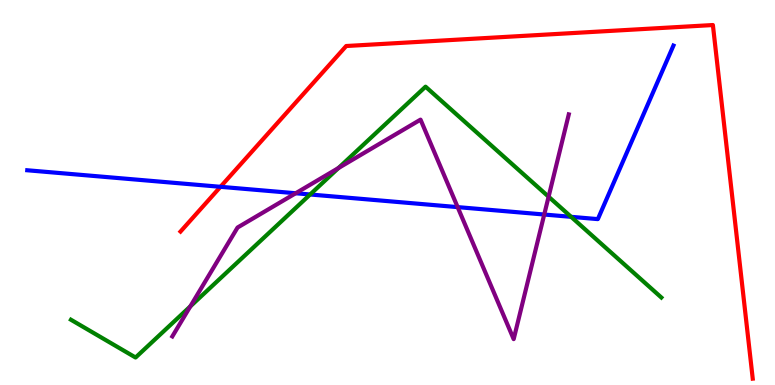[{'lines': ['blue', 'red'], 'intersections': [{'x': 2.84, 'y': 5.15}]}, {'lines': ['green', 'red'], 'intersections': []}, {'lines': ['purple', 'red'], 'intersections': []}, {'lines': ['blue', 'green'], 'intersections': [{'x': 4.0, 'y': 4.95}, {'x': 7.37, 'y': 4.37}]}, {'lines': ['blue', 'purple'], 'intersections': [{'x': 3.82, 'y': 4.98}, {'x': 5.91, 'y': 4.62}, {'x': 7.02, 'y': 4.43}]}, {'lines': ['green', 'purple'], 'intersections': [{'x': 2.46, 'y': 2.04}, {'x': 4.37, 'y': 5.64}, {'x': 7.08, 'y': 4.89}]}]